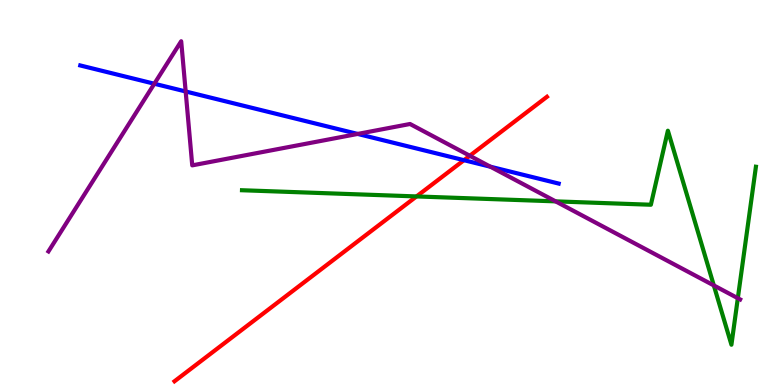[{'lines': ['blue', 'red'], 'intersections': [{'x': 5.99, 'y': 5.84}]}, {'lines': ['green', 'red'], 'intersections': [{'x': 5.37, 'y': 4.9}]}, {'lines': ['purple', 'red'], 'intersections': [{'x': 6.06, 'y': 5.95}]}, {'lines': ['blue', 'green'], 'intersections': []}, {'lines': ['blue', 'purple'], 'intersections': [{'x': 1.99, 'y': 7.82}, {'x': 2.4, 'y': 7.62}, {'x': 4.62, 'y': 6.52}, {'x': 6.33, 'y': 5.67}]}, {'lines': ['green', 'purple'], 'intersections': [{'x': 7.17, 'y': 4.77}, {'x': 9.21, 'y': 2.59}, {'x': 9.52, 'y': 2.25}]}]